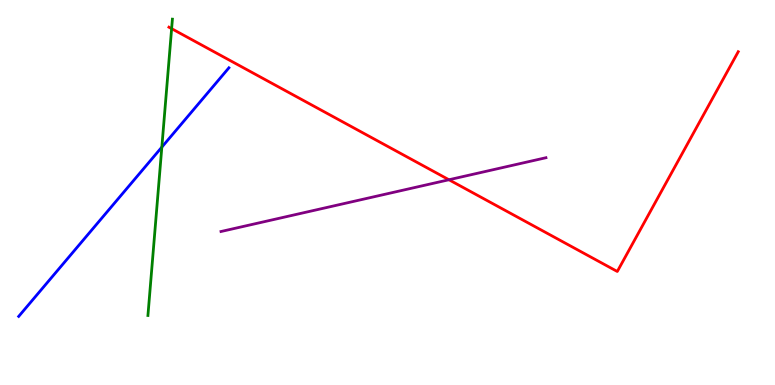[{'lines': ['blue', 'red'], 'intersections': []}, {'lines': ['green', 'red'], 'intersections': [{'x': 2.21, 'y': 9.26}]}, {'lines': ['purple', 'red'], 'intersections': [{'x': 5.79, 'y': 5.33}]}, {'lines': ['blue', 'green'], 'intersections': [{'x': 2.09, 'y': 6.18}]}, {'lines': ['blue', 'purple'], 'intersections': []}, {'lines': ['green', 'purple'], 'intersections': []}]